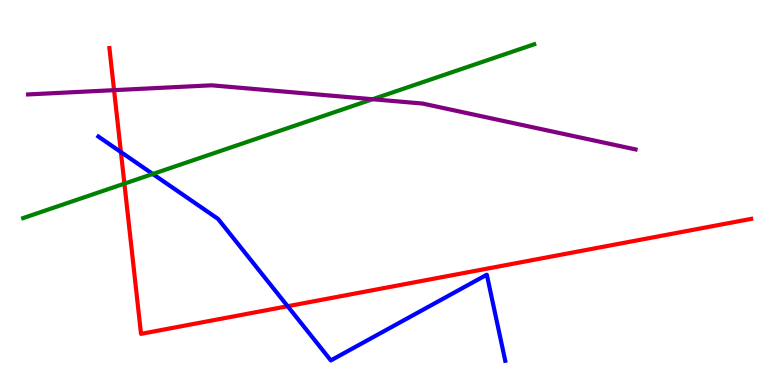[{'lines': ['blue', 'red'], 'intersections': [{'x': 1.56, 'y': 6.05}, {'x': 3.71, 'y': 2.05}]}, {'lines': ['green', 'red'], 'intersections': [{'x': 1.61, 'y': 5.23}]}, {'lines': ['purple', 'red'], 'intersections': [{'x': 1.47, 'y': 7.66}]}, {'lines': ['blue', 'green'], 'intersections': [{'x': 1.97, 'y': 5.48}]}, {'lines': ['blue', 'purple'], 'intersections': []}, {'lines': ['green', 'purple'], 'intersections': [{'x': 4.81, 'y': 7.42}]}]